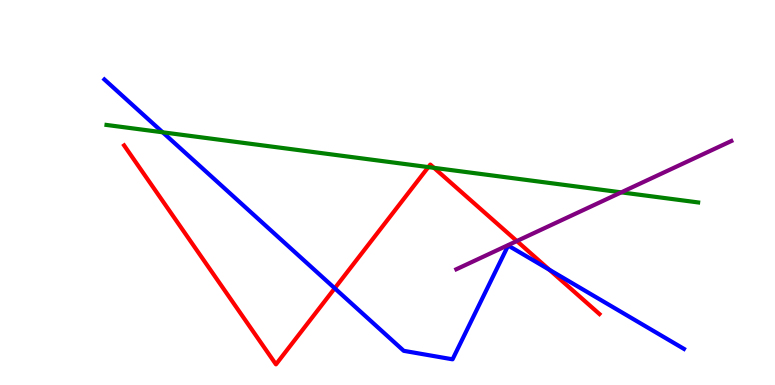[{'lines': ['blue', 'red'], 'intersections': [{'x': 4.32, 'y': 2.51}, {'x': 7.09, 'y': 2.99}]}, {'lines': ['green', 'red'], 'intersections': [{'x': 5.53, 'y': 5.66}, {'x': 5.6, 'y': 5.64}]}, {'lines': ['purple', 'red'], 'intersections': [{'x': 6.67, 'y': 3.74}]}, {'lines': ['blue', 'green'], 'intersections': [{'x': 2.1, 'y': 6.56}]}, {'lines': ['blue', 'purple'], 'intersections': []}, {'lines': ['green', 'purple'], 'intersections': [{'x': 8.02, 'y': 5.0}]}]